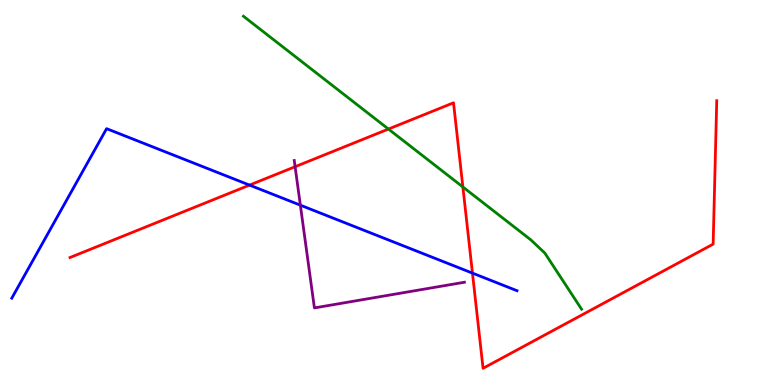[{'lines': ['blue', 'red'], 'intersections': [{'x': 3.22, 'y': 5.19}, {'x': 6.1, 'y': 2.91}]}, {'lines': ['green', 'red'], 'intersections': [{'x': 5.01, 'y': 6.65}, {'x': 5.97, 'y': 5.14}]}, {'lines': ['purple', 'red'], 'intersections': [{'x': 3.81, 'y': 5.67}]}, {'lines': ['blue', 'green'], 'intersections': []}, {'lines': ['blue', 'purple'], 'intersections': [{'x': 3.88, 'y': 4.67}]}, {'lines': ['green', 'purple'], 'intersections': []}]